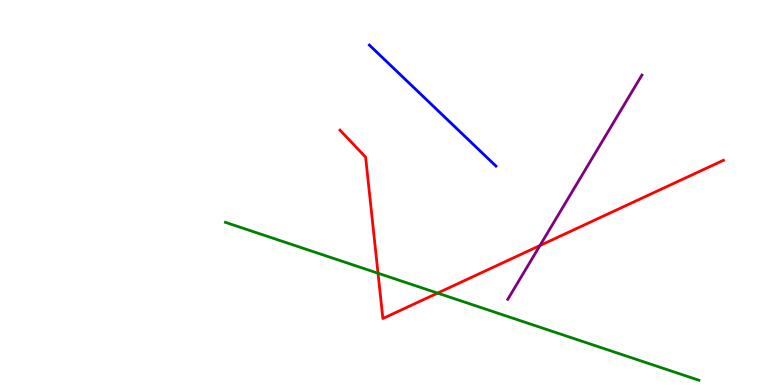[{'lines': ['blue', 'red'], 'intersections': []}, {'lines': ['green', 'red'], 'intersections': [{'x': 4.88, 'y': 2.9}, {'x': 5.65, 'y': 2.39}]}, {'lines': ['purple', 'red'], 'intersections': [{'x': 6.97, 'y': 3.62}]}, {'lines': ['blue', 'green'], 'intersections': []}, {'lines': ['blue', 'purple'], 'intersections': []}, {'lines': ['green', 'purple'], 'intersections': []}]